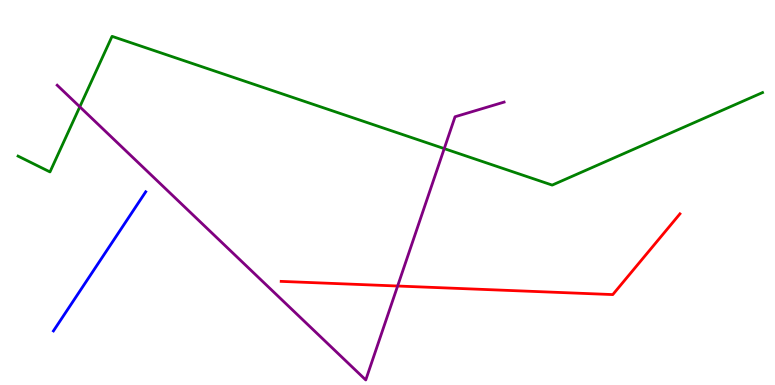[{'lines': ['blue', 'red'], 'intersections': []}, {'lines': ['green', 'red'], 'intersections': []}, {'lines': ['purple', 'red'], 'intersections': [{'x': 5.13, 'y': 2.57}]}, {'lines': ['blue', 'green'], 'intersections': []}, {'lines': ['blue', 'purple'], 'intersections': []}, {'lines': ['green', 'purple'], 'intersections': [{'x': 1.03, 'y': 7.23}, {'x': 5.73, 'y': 6.14}]}]